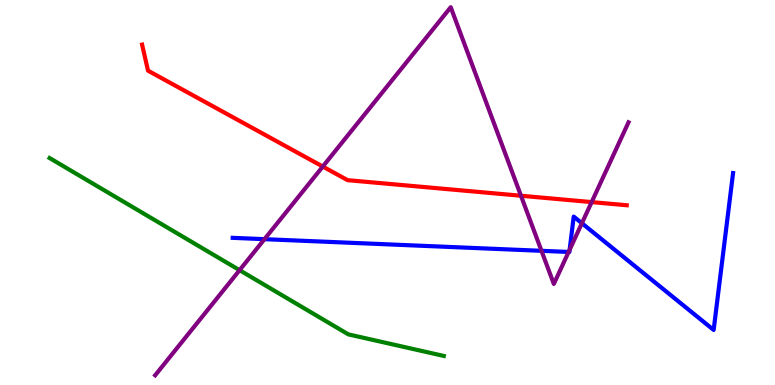[{'lines': ['blue', 'red'], 'intersections': []}, {'lines': ['green', 'red'], 'intersections': []}, {'lines': ['purple', 'red'], 'intersections': [{'x': 4.16, 'y': 5.67}, {'x': 6.72, 'y': 4.92}, {'x': 7.63, 'y': 4.75}]}, {'lines': ['blue', 'green'], 'intersections': []}, {'lines': ['blue', 'purple'], 'intersections': [{'x': 3.41, 'y': 3.79}, {'x': 6.99, 'y': 3.49}, {'x': 7.34, 'y': 3.46}, {'x': 7.35, 'y': 3.51}, {'x': 7.51, 'y': 4.2}]}, {'lines': ['green', 'purple'], 'intersections': [{'x': 3.09, 'y': 2.98}]}]